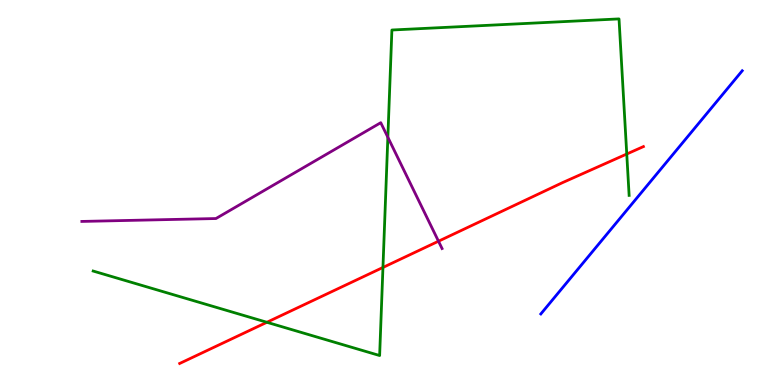[{'lines': ['blue', 'red'], 'intersections': []}, {'lines': ['green', 'red'], 'intersections': [{'x': 3.44, 'y': 1.63}, {'x': 4.94, 'y': 3.05}, {'x': 8.09, 'y': 6.0}]}, {'lines': ['purple', 'red'], 'intersections': [{'x': 5.66, 'y': 3.73}]}, {'lines': ['blue', 'green'], 'intersections': []}, {'lines': ['blue', 'purple'], 'intersections': []}, {'lines': ['green', 'purple'], 'intersections': [{'x': 5.0, 'y': 6.43}]}]